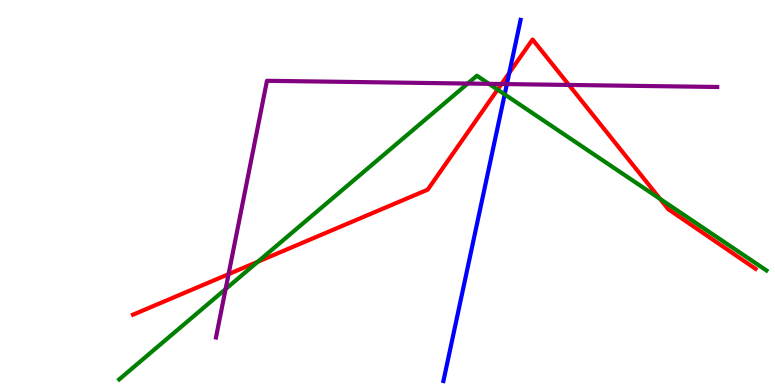[{'lines': ['blue', 'red'], 'intersections': [{'x': 6.57, 'y': 8.11}]}, {'lines': ['green', 'red'], 'intersections': [{'x': 3.33, 'y': 3.2}, {'x': 6.42, 'y': 7.67}, {'x': 8.52, 'y': 4.83}]}, {'lines': ['purple', 'red'], 'intersections': [{'x': 2.95, 'y': 2.88}, {'x': 6.47, 'y': 7.82}, {'x': 7.34, 'y': 7.79}]}, {'lines': ['blue', 'green'], 'intersections': [{'x': 6.51, 'y': 7.55}]}, {'lines': ['blue', 'purple'], 'intersections': [{'x': 6.54, 'y': 7.82}]}, {'lines': ['green', 'purple'], 'intersections': [{'x': 2.91, 'y': 2.49}, {'x': 6.04, 'y': 7.83}, {'x': 6.31, 'y': 7.82}]}]